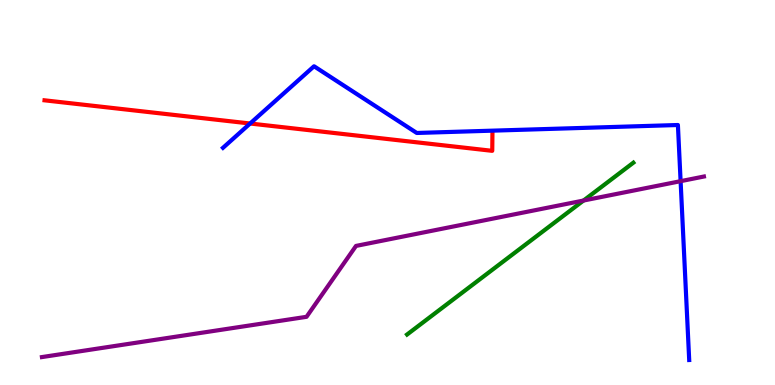[{'lines': ['blue', 'red'], 'intersections': [{'x': 3.23, 'y': 6.79}]}, {'lines': ['green', 'red'], 'intersections': []}, {'lines': ['purple', 'red'], 'intersections': []}, {'lines': ['blue', 'green'], 'intersections': []}, {'lines': ['blue', 'purple'], 'intersections': [{'x': 8.78, 'y': 5.29}]}, {'lines': ['green', 'purple'], 'intersections': [{'x': 7.53, 'y': 4.79}]}]